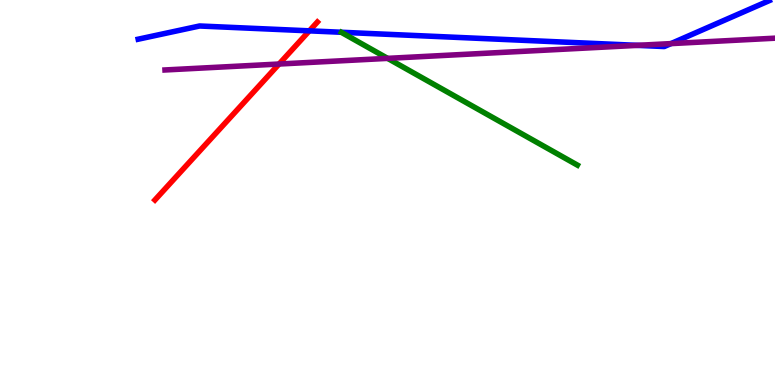[{'lines': ['blue', 'red'], 'intersections': [{'x': 3.99, 'y': 9.2}]}, {'lines': ['green', 'red'], 'intersections': []}, {'lines': ['purple', 'red'], 'intersections': [{'x': 3.6, 'y': 8.34}]}, {'lines': ['blue', 'green'], 'intersections': []}, {'lines': ['blue', 'purple'], 'intersections': [{'x': 8.22, 'y': 8.82}, {'x': 8.66, 'y': 8.87}]}, {'lines': ['green', 'purple'], 'intersections': [{'x': 5.0, 'y': 8.48}]}]